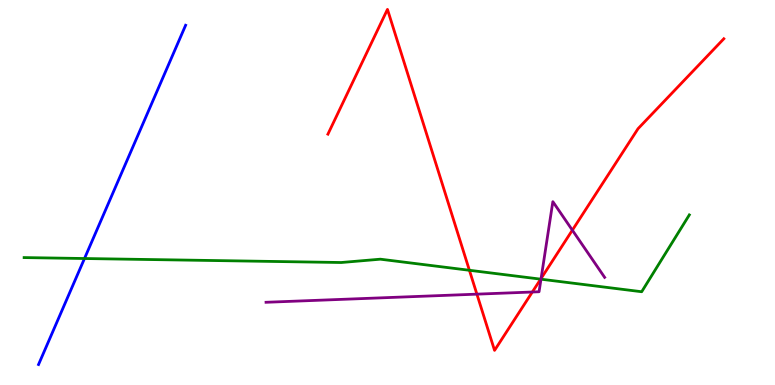[{'lines': ['blue', 'red'], 'intersections': []}, {'lines': ['green', 'red'], 'intersections': [{'x': 6.06, 'y': 2.98}, {'x': 6.98, 'y': 2.75}]}, {'lines': ['purple', 'red'], 'intersections': [{'x': 6.15, 'y': 2.36}, {'x': 6.87, 'y': 2.42}, {'x': 6.98, 'y': 2.77}, {'x': 7.39, 'y': 4.02}]}, {'lines': ['blue', 'green'], 'intersections': [{'x': 1.09, 'y': 3.29}]}, {'lines': ['blue', 'purple'], 'intersections': []}, {'lines': ['green', 'purple'], 'intersections': [{'x': 6.98, 'y': 2.75}]}]